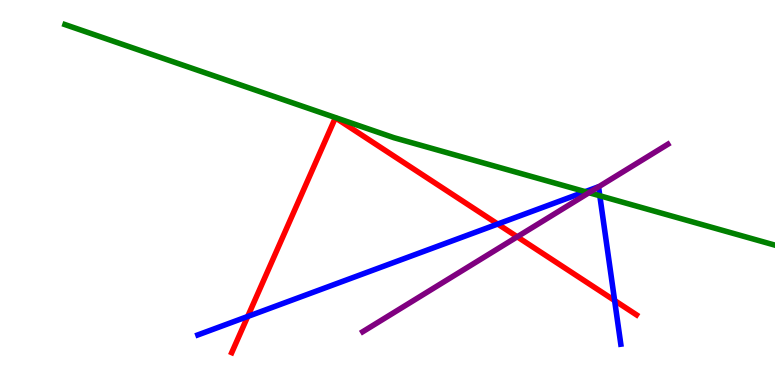[{'lines': ['blue', 'red'], 'intersections': [{'x': 3.2, 'y': 1.78}, {'x': 6.42, 'y': 4.18}, {'x': 7.93, 'y': 2.19}]}, {'lines': ['green', 'red'], 'intersections': []}, {'lines': ['purple', 'red'], 'intersections': [{'x': 6.67, 'y': 3.85}]}, {'lines': ['blue', 'green'], 'intersections': [{'x': 7.55, 'y': 5.02}, {'x': 7.74, 'y': 4.92}]}, {'lines': ['blue', 'purple'], 'intersections': [{'x': 7.72, 'y': 5.15}]}, {'lines': ['green', 'purple'], 'intersections': [{'x': 7.6, 'y': 4.99}]}]